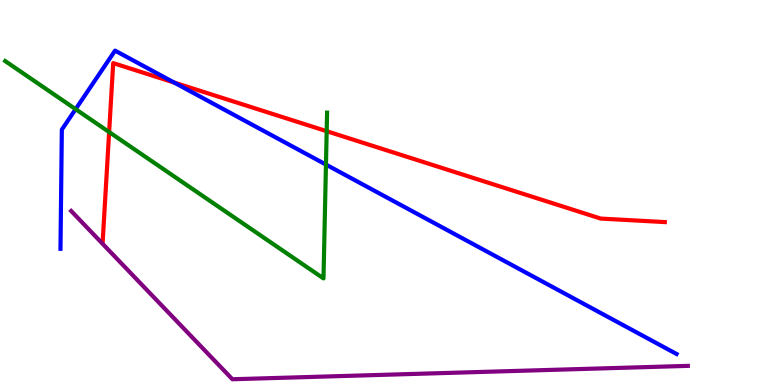[{'lines': ['blue', 'red'], 'intersections': [{'x': 2.25, 'y': 7.86}]}, {'lines': ['green', 'red'], 'intersections': [{'x': 1.41, 'y': 6.57}, {'x': 4.22, 'y': 6.59}]}, {'lines': ['purple', 'red'], 'intersections': []}, {'lines': ['blue', 'green'], 'intersections': [{'x': 0.976, 'y': 7.16}, {'x': 4.21, 'y': 5.73}]}, {'lines': ['blue', 'purple'], 'intersections': []}, {'lines': ['green', 'purple'], 'intersections': []}]